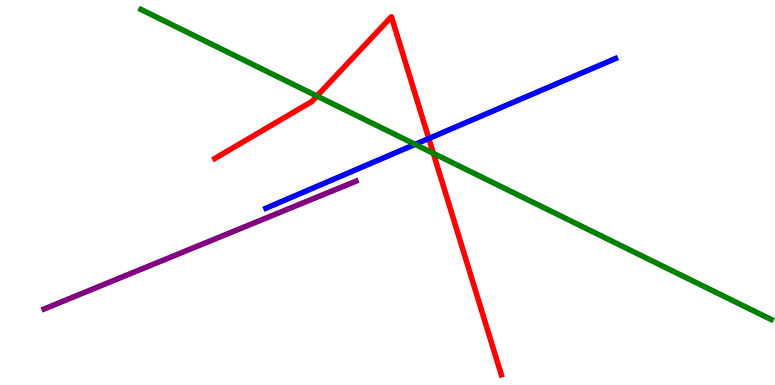[{'lines': ['blue', 'red'], 'intersections': [{'x': 5.53, 'y': 6.4}]}, {'lines': ['green', 'red'], 'intersections': [{'x': 4.09, 'y': 7.51}, {'x': 5.59, 'y': 6.02}]}, {'lines': ['purple', 'red'], 'intersections': []}, {'lines': ['blue', 'green'], 'intersections': [{'x': 5.36, 'y': 6.25}]}, {'lines': ['blue', 'purple'], 'intersections': []}, {'lines': ['green', 'purple'], 'intersections': []}]